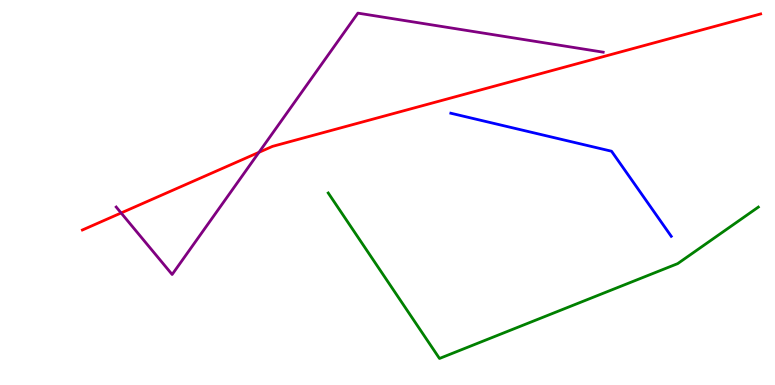[{'lines': ['blue', 'red'], 'intersections': []}, {'lines': ['green', 'red'], 'intersections': []}, {'lines': ['purple', 'red'], 'intersections': [{'x': 1.56, 'y': 4.47}, {'x': 3.34, 'y': 6.04}]}, {'lines': ['blue', 'green'], 'intersections': []}, {'lines': ['blue', 'purple'], 'intersections': []}, {'lines': ['green', 'purple'], 'intersections': []}]